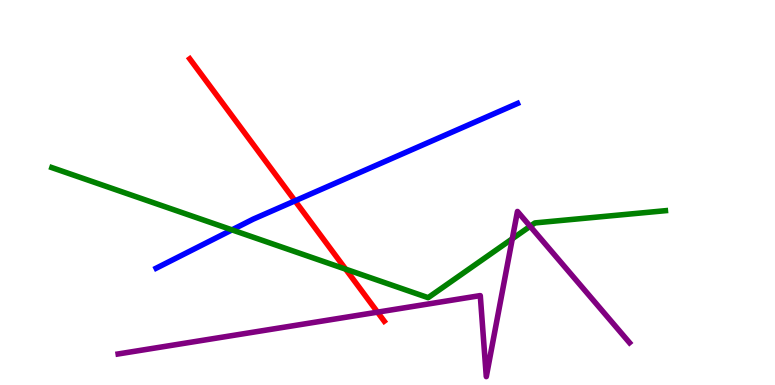[{'lines': ['blue', 'red'], 'intersections': [{'x': 3.81, 'y': 4.78}]}, {'lines': ['green', 'red'], 'intersections': [{'x': 4.46, 'y': 3.01}]}, {'lines': ['purple', 'red'], 'intersections': [{'x': 4.87, 'y': 1.89}]}, {'lines': ['blue', 'green'], 'intersections': [{'x': 2.99, 'y': 4.03}]}, {'lines': ['blue', 'purple'], 'intersections': []}, {'lines': ['green', 'purple'], 'intersections': [{'x': 6.61, 'y': 3.8}, {'x': 6.84, 'y': 4.12}]}]